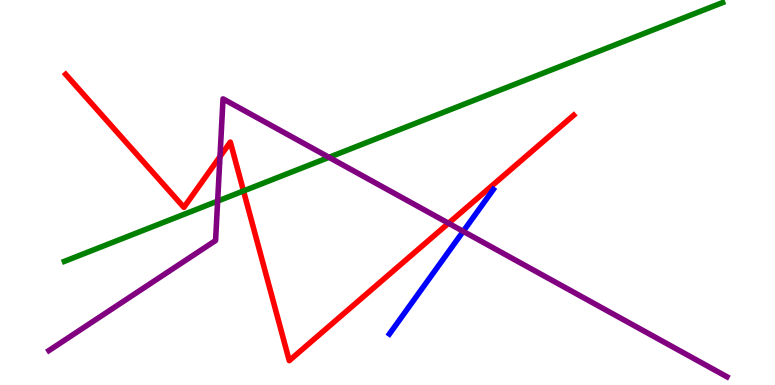[{'lines': ['blue', 'red'], 'intersections': []}, {'lines': ['green', 'red'], 'intersections': [{'x': 3.14, 'y': 5.04}]}, {'lines': ['purple', 'red'], 'intersections': [{'x': 2.84, 'y': 5.93}, {'x': 5.79, 'y': 4.2}]}, {'lines': ['blue', 'green'], 'intersections': []}, {'lines': ['blue', 'purple'], 'intersections': [{'x': 5.98, 'y': 3.99}]}, {'lines': ['green', 'purple'], 'intersections': [{'x': 2.81, 'y': 4.78}, {'x': 4.25, 'y': 5.91}]}]